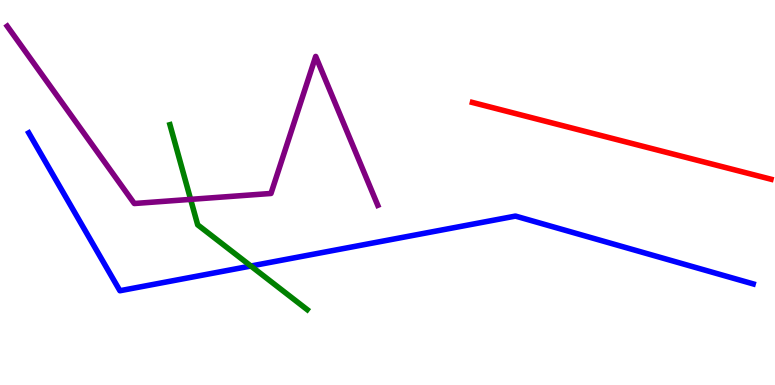[{'lines': ['blue', 'red'], 'intersections': []}, {'lines': ['green', 'red'], 'intersections': []}, {'lines': ['purple', 'red'], 'intersections': []}, {'lines': ['blue', 'green'], 'intersections': [{'x': 3.24, 'y': 3.09}]}, {'lines': ['blue', 'purple'], 'intersections': []}, {'lines': ['green', 'purple'], 'intersections': [{'x': 2.46, 'y': 4.82}]}]